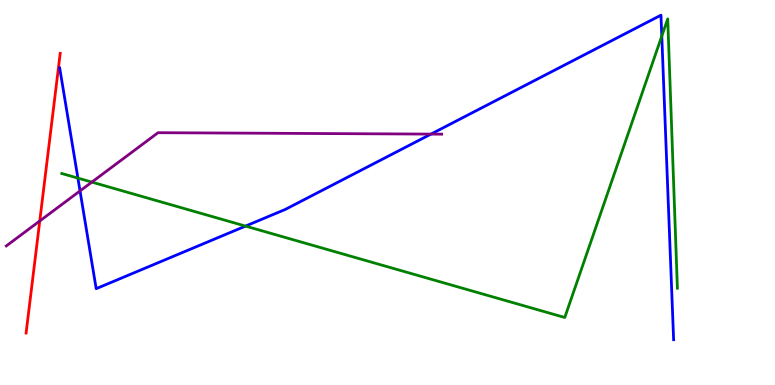[{'lines': ['blue', 'red'], 'intersections': []}, {'lines': ['green', 'red'], 'intersections': []}, {'lines': ['purple', 'red'], 'intersections': [{'x': 0.513, 'y': 4.26}]}, {'lines': ['blue', 'green'], 'intersections': [{'x': 1.01, 'y': 5.37}, {'x': 3.17, 'y': 4.13}, {'x': 8.54, 'y': 9.06}]}, {'lines': ['blue', 'purple'], 'intersections': [{'x': 1.03, 'y': 5.04}, {'x': 5.56, 'y': 6.52}]}, {'lines': ['green', 'purple'], 'intersections': [{'x': 1.19, 'y': 5.27}]}]